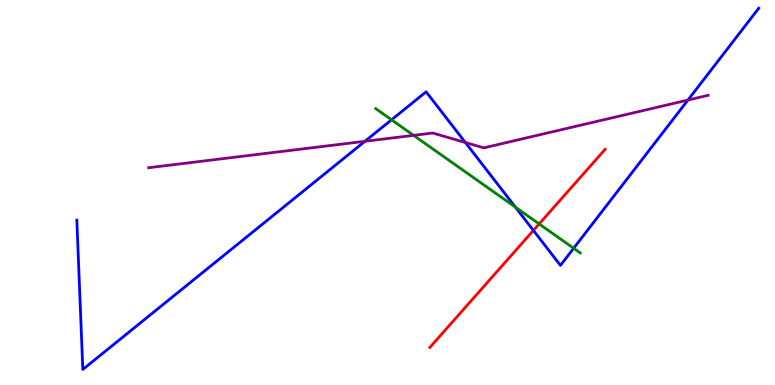[{'lines': ['blue', 'red'], 'intersections': [{'x': 6.88, 'y': 4.02}]}, {'lines': ['green', 'red'], 'intersections': [{'x': 6.96, 'y': 4.18}]}, {'lines': ['purple', 'red'], 'intersections': []}, {'lines': ['blue', 'green'], 'intersections': [{'x': 5.05, 'y': 6.89}, {'x': 6.65, 'y': 4.62}, {'x': 7.4, 'y': 3.55}]}, {'lines': ['blue', 'purple'], 'intersections': [{'x': 4.71, 'y': 6.33}, {'x': 6.0, 'y': 6.3}, {'x': 8.88, 'y': 7.4}]}, {'lines': ['green', 'purple'], 'intersections': [{'x': 5.34, 'y': 6.48}]}]